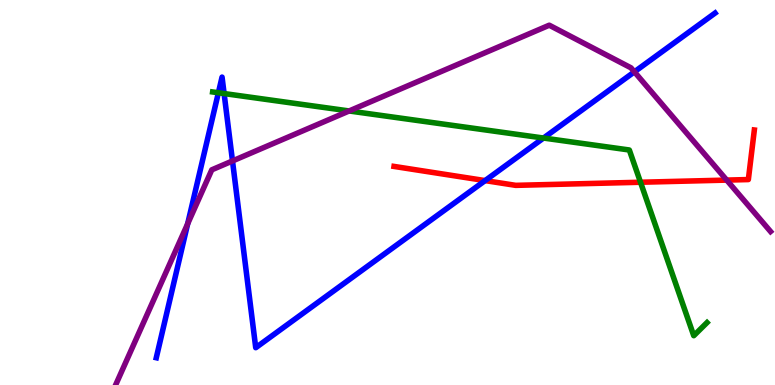[{'lines': ['blue', 'red'], 'intersections': [{'x': 6.26, 'y': 5.31}]}, {'lines': ['green', 'red'], 'intersections': [{'x': 8.26, 'y': 5.27}]}, {'lines': ['purple', 'red'], 'intersections': [{'x': 9.38, 'y': 5.32}]}, {'lines': ['blue', 'green'], 'intersections': [{'x': 2.82, 'y': 7.59}, {'x': 2.89, 'y': 7.57}, {'x': 7.01, 'y': 6.41}]}, {'lines': ['blue', 'purple'], 'intersections': [{'x': 2.42, 'y': 4.19}, {'x': 3.0, 'y': 5.82}, {'x': 8.19, 'y': 8.13}]}, {'lines': ['green', 'purple'], 'intersections': [{'x': 4.5, 'y': 7.12}]}]